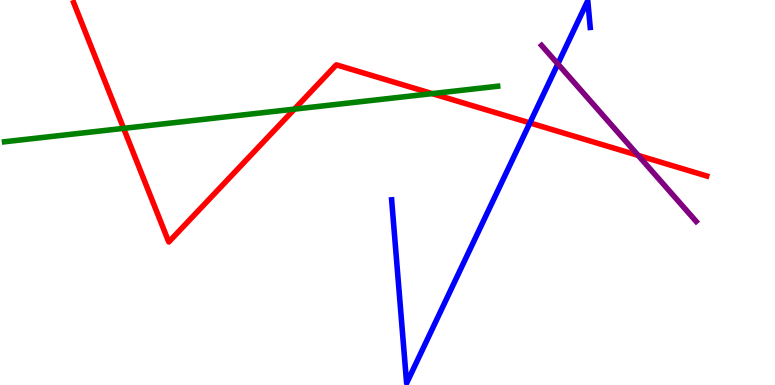[{'lines': ['blue', 'red'], 'intersections': [{'x': 6.84, 'y': 6.81}]}, {'lines': ['green', 'red'], 'intersections': [{'x': 1.6, 'y': 6.67}, {'x': 3.8, 'y': 7.17}, {'x': 5.58, 'y': 7.57}]}, {'lines': ['purple', 'red'], 'intersections': [{'x': 8.23, 'y': 5.96}]}, {'lines': ['blue', 'green'], 'intersections': []}, {'lines': ['blue', 'purple'], 'intersections': [{'x': 7.2, 'y': 8.34}]}, {'lines': ['green', 'purple'], 'intersections': []}]